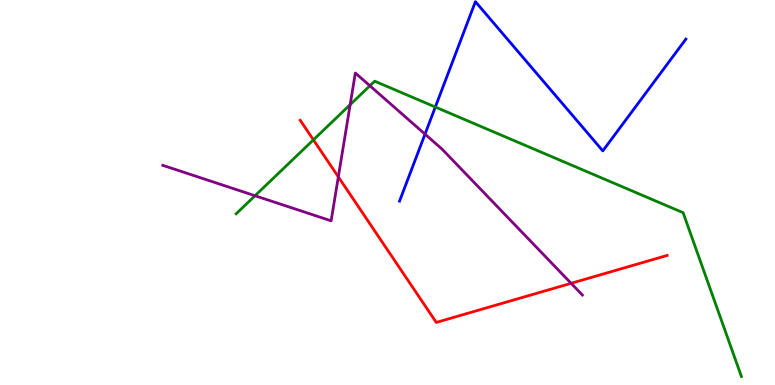[{'lines': ['blue', 'red'], 'intersections': []}, {'lines': ['green', 'red'], 'intersections': [{'x': 4.04, 'y': 6.37}]}, {'lines': ['purple', 'red'], 'intersections': [{'x': 4.37, 'y': 5.41}, {'x': 7.37, 'y': 2.64}]}, {'lines': ['blue', 'green'], 'intersections': [{'x': 5.62, 'y': 7.22}]}, {'lines': ['blue', 'purple'], 'intersections': [{'x': 5.48, 'y': 6.52}]}, {'lines': ['green', 'purple'], 'intersections': [{'x': 3.29, 'y': 4.92}, {'x': 4.52, 'y': 7.28}, {'x': 4.77, 'y': 7.77}]}]